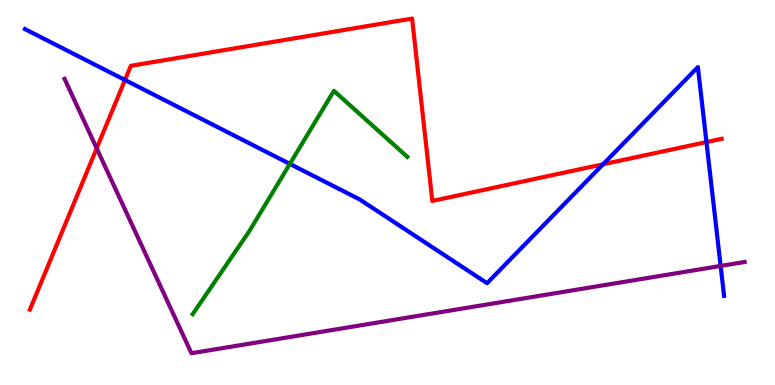[{'lines': ['blue', 'red'], 'intersections': [{'x': 1.61, 'y': 7.92}, {'x': 7.78, 'y': 5.73}, {'x': 9.12, 'y': 6.31}]}, {'lines': ['green', 'red'], 'intersections': []}, {'lines': ['purple', 'red'], 'intersections': [{'x': 1.25, 'y': 6.15}]}, {'lines': ['blue', 'green'], 'intersections': [{'x': 3.74, 'y': 5.74}]}, {'lines': ['blue', 'purple'], 'intersections': [{'x': 9.3, 'y': 3.09}]}, {'lines': ['green', 'purple'], 'intersections': []}]